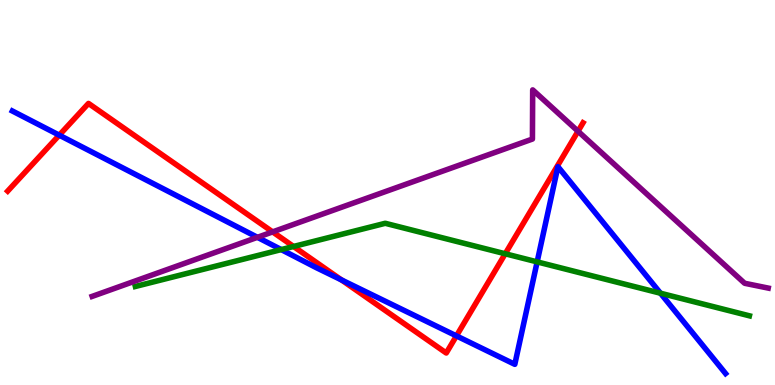[{'lines': ['blue', 'red'], 'intersections': [{'x': 0.764, 'y': 6.49}, {'x': 4.41, 'y': 2.73}, {'x': 5.89, 'y': 1.28}]}, {'lines': ['green', 'red'], 'intersections': [{'x': 3.79, 'y': 3.6}, {'x': 6.52, 'y': 3.41}]}, {'lines': ['purple', 'red'], 'intersections': [{'x': 3.52, 'y': 3.98}, {'x': 7.46, 'y': 6.59}]}, {'lines': ['blue', 'green'], 'intersections': [{'x': 3.63, 'y': 3.52}, {'x': 6.93, 'y': 3.2}, {'x': 8.52, 'y': 2.38}]}, {'lines': ['blue', 'purple'], 'intersections': [{'x': 3.32, 'y': 3.84}]}, {'lines': ['green', 'purple'], 'intersections': []}]